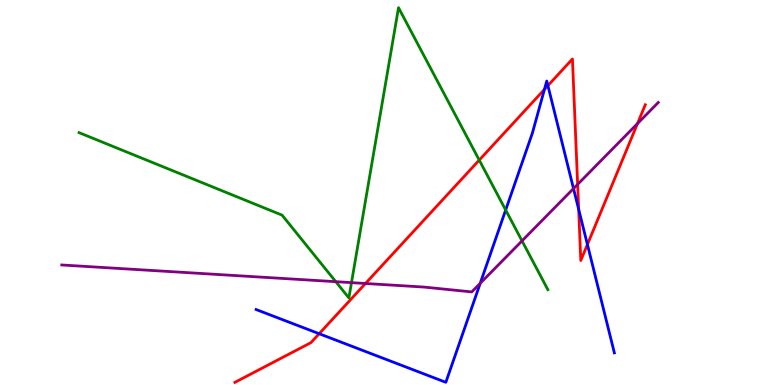[{'lines': ['blue', 'red'], 'intersections': [{'x': 4.12, 'y': 1.33}, {'x': 7.03, 'y': 7.68}, {'x': 7.07, 'y': 7.78}, {'x': 7.47, 'y': 4.56}, {'x': 7.58, 'y': 3.65}]}, {'lines': ['green', 'red'], 'intersections': [{'x': 6.18, 'y': 5.84}]}, {'lines': ['purple', 'red'], 'intersections': [{'x': 4.72, 'y': 2.64}, {'x': 7.45, 'y': 5.21}, {'x': 8.23, 'y': 6.79}]}, {'lines': ['blue', 'green'], 'intersections': [{'x': 6.52, 'y': 4.54}]}, {'lines': ['blue', 'purple'], 'intersections': [{'x': 6.2, 'y': 2.64}, {'x': 7.4, 'y': 5.1}]}, {'lines': ['green', 'purple'], 'intersections': [{'x': 4.33, 'y': 2.68}, {'x': 4.54, 'y': 2.66}, {'x': 6.74, 'y': 3.74}]}]